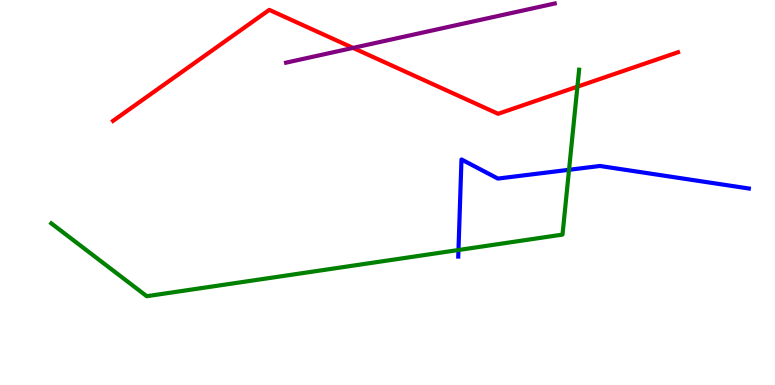[{'lines': ['blue', 'red'], 'intersections': []}, {'lines': ['green', 'red'], 'intersections': [{'x': 7.45, 'y': 7.75}]}, {'lines': ['purple', 'red'], 'intersections': [{'x': 4.56, 'y': 8.76}]}, {'lines': ['blue', 'green'], 'intersections': [{'x': 5.92, 'y': 3.51}, {'x': 7.34, 'y': 5.59}]}, {'lines': ['blue', 'purple'], 'intersections': []}, {'lines': ['green', 'purple'], 'intersections': []}]